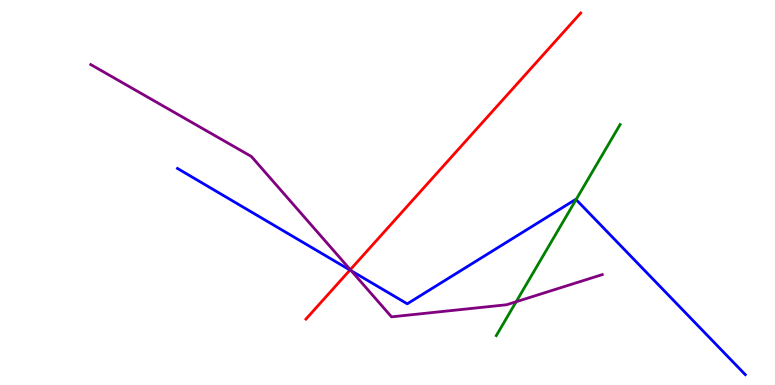[{'lines': ['blue', 'red'], 'intersections': [{'x': 4.52, 'y': 2.99}]}, {'lines': ['green', 'red'], 'intersections': []}, {'lines': ['purple', 'red'], 'intersections': [{'x': 4.52, 'y': 3.0}]}, {'lines': ['blue', 'green'], 'intersections': [{'x': 7.43, 'y': 4.82}]}, {'lines': ['blue', 'purple'], 'intersections': [{'x': 4.53, 'y': 2.97}]}, {'lines': ['green', 'purple'], 'intersections': [{'x': 6.66, 'y': 2.16}]}]